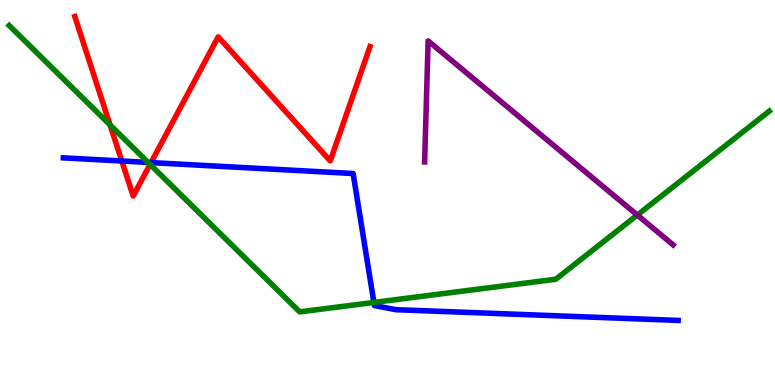[{'lines': ['blue', 'red'], 'intersections': [{'x': 1.57, 'y': 5.82}, {'x': 1.95, 'y': 5.78}]}, {'lines': ['green', 'red'], 'intersections': [{'x': 1.42, 'y': 6.75}, {'x': 1.94, 'y': 5.73}]}, {'lines': ['purple', 'red'], 'intersections': []}, {'lines': ['blue', 'green'], 'intersections': [{'x': 1.91, 'y': 5.78}, {'x': 4.82, 'y': 2.14}]}, {'lines': ['blue', 'purple'], 'intersections': []}, {'lines': ['green', 'purple'], 'intersections': [{'x': 8.22, 'y': 4.41}]}]